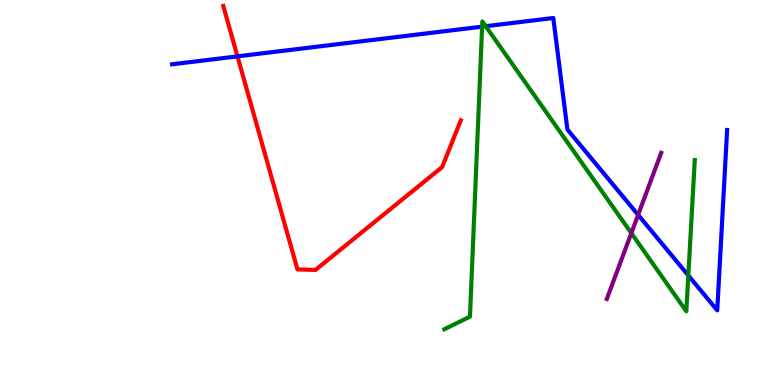[{'lines': ['blue', 'red'], 'intersections': [{'x': 3.06, 'y': 8.54}]}, {'lines': ['green', 'red'], 'intersections': []}, {'lines': ['purple', 'red'], 'intersections': []}, {'lines': ['blue', 'green'], 'intersections': [{'x': 6.22, 'y': 9.31}, {'x': 6.27, 'y': 9.32}, {'x': 8.88, 'y': 2.85}]}, {'lines': ['blue', 'purple'], 'intersections': [{'x': 8.23, 'y': 4.42}]}, {'lines': ['green', 'purple'], 'intersections': [{'x': 8.15, 'y': 3.94}]}]